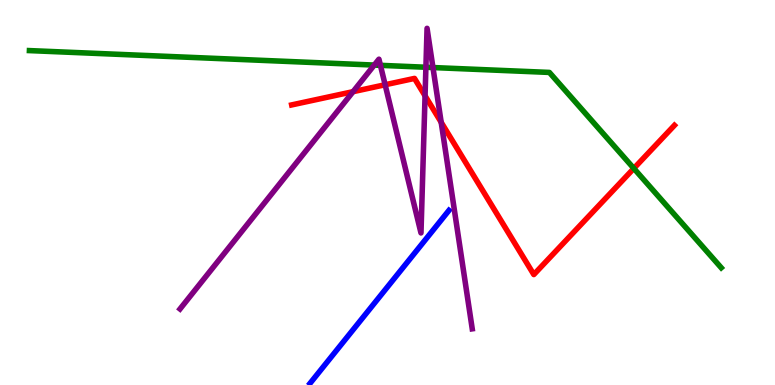[{'lines': ['blue', 'red'], 'intersections': []}, {'lines': ['green', 'red'], 'intersections': [{'x': 8.18, 'y': 5.63}]}, {'lines': ['purple', 'red'], 'intersections': [{'x': 4.56, 'y': 7.62}, {'x': 4.97, 'y': 7.8}, {'x': 5.48, 'y': 7.51}, {'x': 5.69, 'y': 6.82}]}, {'lines': ['blue', 'green'], 'intersections': []}, {'lines': ['blue', 'purple'], 'intersections': []}, {'lines': ['green', 'purple'], 'intersections': [{'x': 4.83, 'y': 8.31}, {'x': 4.91, 'y': 8.3}, {'x': 5.5, 'y': 8.25}, {'x': 5.59, 'y': 8.25}]}]